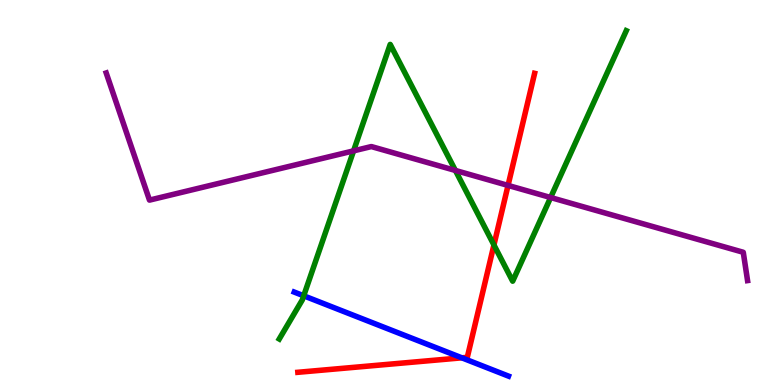[{'lines': ['blue', 'red'], 'intersections': [{'x': 5.96, 'y': 0.706}]}, {'lines': ['green', 'red'], 'intersections': [{'x': 6.37, 'y': 3.64}]}, {'lines': ['purple', 'red'], 'intersections': [{'x': 6.56, 'y': 5.18}]}, {'lines': ['blue', 'green'], 'intersections': [{'x': 3.92, 'y': 2.32}]}, {'lines': ['blue', 'purple'], 'intersections': []}, {'lines': ['green', 'purple'], 'intersections': [{'x': 4.56, 'y': 6.08}, {'x': 5.88, 'y': 5.57}, {'x': 7.1, 'y': 4.87}]}]